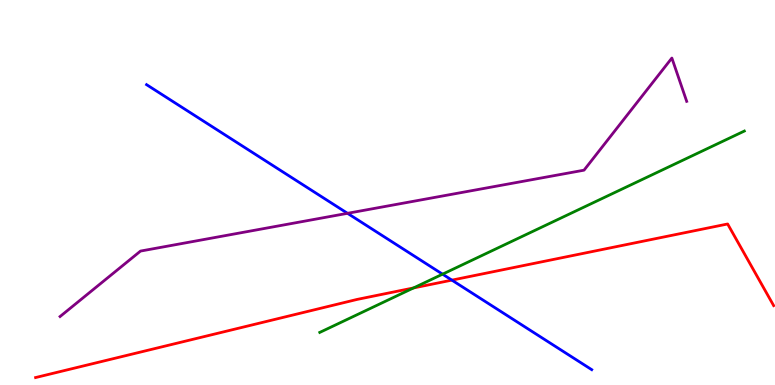[{'lines': ['blue', 'red'], 'intersections': [{'x': 5.83, 'y': 2.72}]}, {'lines': ['green', 'red'], 'intersections': [{'x': 5.34, 'y': 2.52}]}, {'lines': ['purple', 'red'], 'intersections': []}, {'lines': ['blue', 'green'], 'intersections': [{'x': 5.71, 'y': 2.88}]}, {'lines': ['blue', 'purple'], 'intersections': [{'x': 4.48, 'y': 4.46}]}, {'lines': ['green', 'purple'], 'intersections': []}]